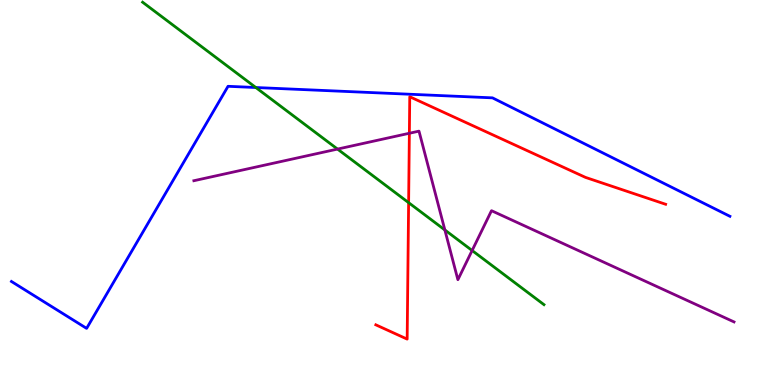[{'lines': ['blue', 'red'], 'intersections': []}, {'lines': ['green', 'red'], 'intersections': [{'x': 5.27, 'y': 4.74}]}, {'lines': ['purple', 'red'], 'intersections': [{'x': 5.28, 'y': 6.54}]}, {'lines': ['blue', 'green'], 'intersections': [{'x': 3.3, 'y': 7.73}]}, {'lines': ['blue', 'purple'], 'intersections': []}, {'lines': ['green', 'purple'], 'intersections': [{'x': 4.36, 'y': 6.13}, {'x': 5.74, 'y': 4.03}, {'x': 6.09, 'y': 3.49}]}]